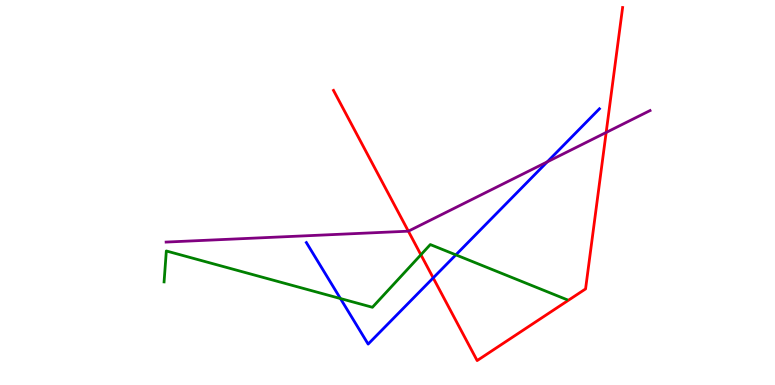[{'lines': ['blue', 'red'], 'intersections': [{'x': 5.59, 'y': 2.78}]}, {'lines': ['green', 'red'], 'intersections': [{'x': 5.43, 'y': 3.38}]}, {'lines': ['purple', 'red'], 'intersections': [{'x': 5.27, 'y': 4.0}, {'x': 7.82, 'y': 6.56}]}, {'lines': ['blue', 'green'], 'intersections': [{'x': 4.39, 'y': 2.25}, {'x': 5.88, 'y': 3.38}]}, {'lines': ['blue', 'purple'], 'intersections': [{'x': 7.06, 'y': 5.8}]}, {'lines': ['green', 'purple'], 'intersections': []}]